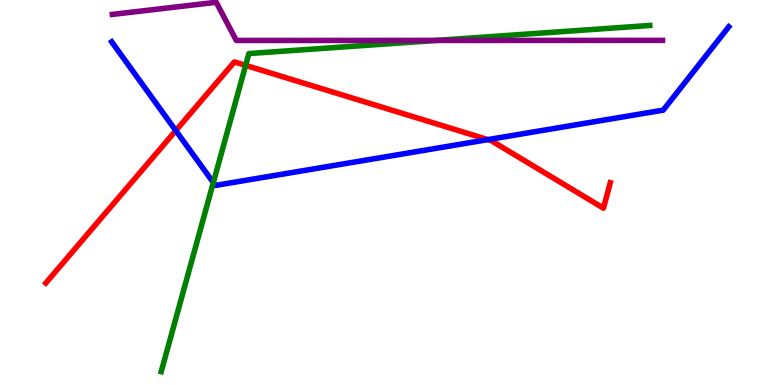[{'lines': ['blue', 'red'], 'intersections': [{'x': 2.27, 'y': 6.61}, {'x': 6.3, 'y': 6.37}]}, {'lines': ['green', 'red'], 'intersections': [{'x': 3.17, 'y': 8.3}]}, {'lines': ['purple', 'red'], 'intersections': []}, {'lines': ['blue', 'green'], 'intersections': [{'x': 2.75, 'y': 5.26}]}, {'lines': ['blue', 'purple'], 'intersections': []}, {'lines': ['green', 'purple'], 'intersections': [{'x': 5.63, 'y': 8.95}]}]